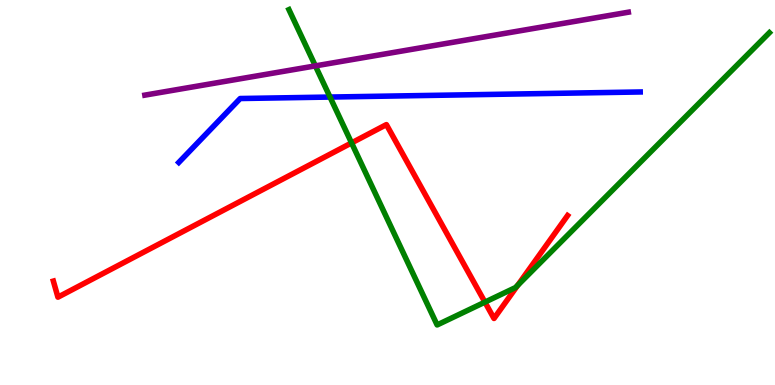[{'lines': ['blue', 'red'], 'intersections': []}, {'lines': ['green', 'red'], 'intersections': [{'x': 4.54, 'y': 6.29}, {'x': 6.26, 'y': 2.15}, {'x': 6.68, 'y': 2.59}]}, {'lines': ['purple', 'red'], 'intersections': []}, {'lines': ['blue', 'green'], 'intersections': [{'x': 4.26, 'y': 7.48}]}, {'lines': ['blue', 'purple'], 'intersections': []}, {'lines': ['green', 'purple'], 'intersections': [{'x': 4.07, 'y': 8.29}]}]